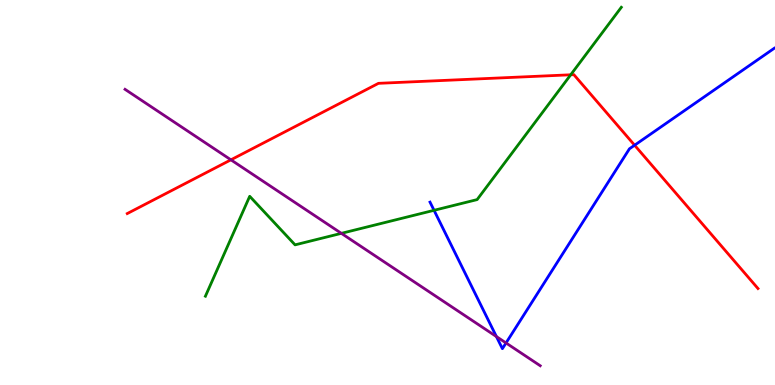[{'lines': ['blue', 'red'], 'intersections': [{'x': 8.19, 'y': 6.23}]}, {'lines': ['green', 'red'], 'intersections': [{'x': 7.36, 'y': 8.06}]}, {'lines': ['purple', 'red'], 'intersections': [{'x': 2.98, 'y': 5.85}]}, {'lines': ['blue', 'green'], 'intersections': [{'x': 5.6, 'y': 4.54}]}, {'lines': ['blue', 'purple'], 'intersections': [{'x': 6.41, 'y': 1.26}, {'x': 6.53, 'y': 1.09}]}, {'lines': ['green', 'purple'], 'intersections': [{'x': 4.4, 'y': 3.94}]}]